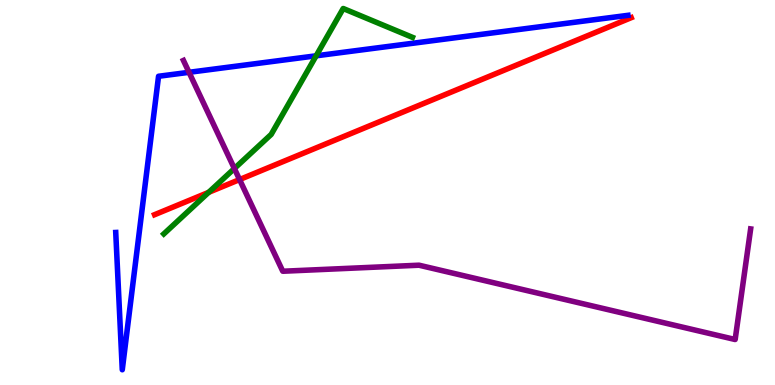[{'lines': ['blue', 'red'], 'intersections': []}, {'lines': ['green', 'red'], 'intersections': [{'x': 2.69, 'y': 5.0}]}, {'lines': ['purple', 'red'], 'intersections': [{'x': 3.09, 'y': 5.34}]}, {'lines': ['blue', 'green'], 'intersections': [{'x': 4.08, 'y': 8.55}]}, {'lines': ['blue', 'purple'], 'intersections': [{'x': 2.44, 'y': 8.12}]}, {'lines': ['green', 'purple'], 'intersections': [{'x': 3.02, 'y': 5.62}]}]